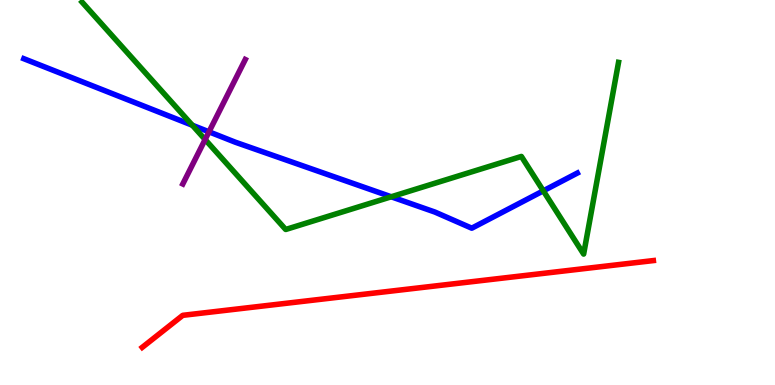[{'lines': ['blue', 'red'], 'intersections': []}, {'lines': ['green', 'red'], 'intersections': []}, {'lines': ['purple', 'red'], 'intersections': []}, {'lines': ['blue', 'green'], 'intersections': [{'x': 2.48, 'y': 6.75}, {'x': 5.05, 'y': 4.89}, {'x': 7.01, 'y': 5.04}]}, {'lines': ['blue', 'purple'], 'intersections': [{'x': 2.7, 'y': 6.58}]}, {'lines': ['green', 'purple'], 'intersections': [{'x': 2.65, 'y': 6.38}]}]